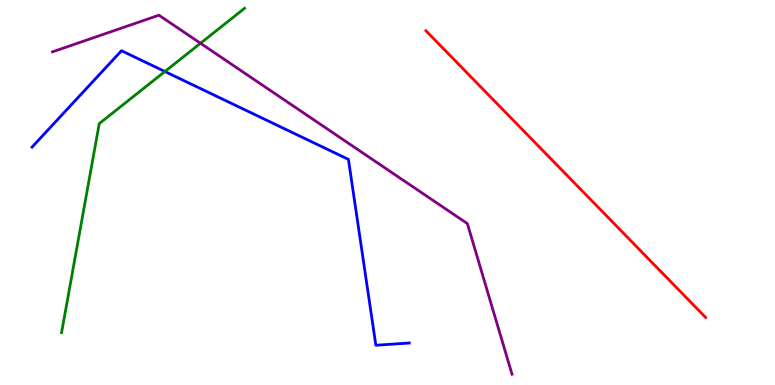[{'lines': ['blue', 'red'], 'intersections': []}, {'lines': ['green', 'red'], 'intersections': []}, {'lines': ['purple', 'red'], 'intersections': []}, {'lines': ['blue', 'green'], 'intersections': [{'x': 2.13, 'y': 8.14}]}, {'lines': ['blue', 'purple'], 'intersections': []}, {'lines': ['green', 'purple'], 'intersections': [{'x': 2.59, 'y': 8.88}]}]